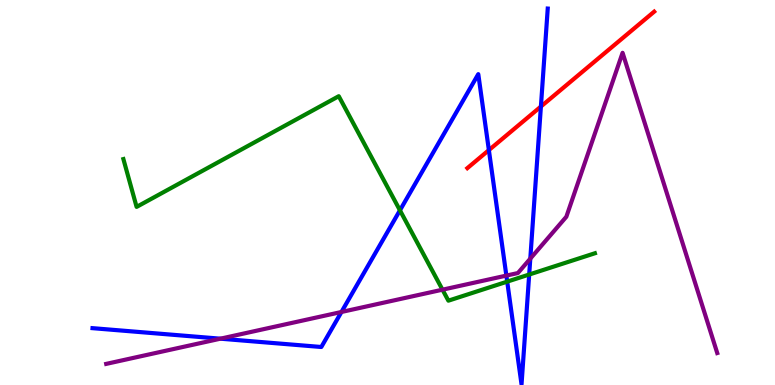[{'lines': ['blue', 'red'], 'intersections': [{'x': 6.31, 'y': 6.1}, {'x': 6.98, 'y': 7.23}]}, {'lines': ['green', 'red'], 'intersections': []}, {'lines': ['purple', 'red'], 'intersections': []}, {'lines': ['blue', 'green'], 'intersections': [{'x': 5.16, 'y': 4.54}, {'x': 6.54, 'y': 2.68}, {'x': 6.83, 'y': 2.87}]}, {'lines': ['blue', 'purple'], 'intersections': [{'x': 2.84, 'y': 1.2}, {'x': 4.41, 'y': 1.9}, {'x': 6.53, 'y': 2.84}, {'x': 6.84, 'y': 3.28}]}, {'lines': ['green', 'purple'], 'intersections': [{'x': 5.71, 'y': 2.48}]}]